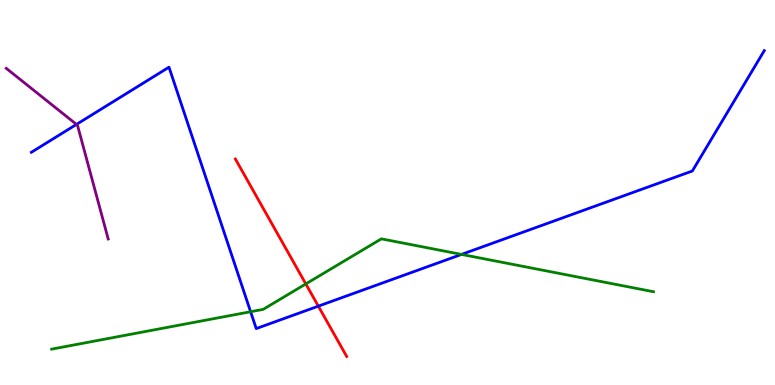[{'lines': ['blue', 'red'], 'intersections': [{'x': 4.11, 'y': 2.05}]}, {'lines': ['green', 'red'], 'intersections': [{'x': 3.95, 'y': 2.63}]}, {'lines': ['purple', 'red'], 'intersections': []}, {'lines': ['blue', 'green'], 'intersections': [{'x': 3.23, 'y': 1.9}, {'x': 5.95, 'y': 3.39}]}, {'lines': ['blue', 'purple'], 'intersections': [{'x': 0.987, 'y': 6.77}]}, {'lines': ['green', 'purple'], 'intersections': []}]